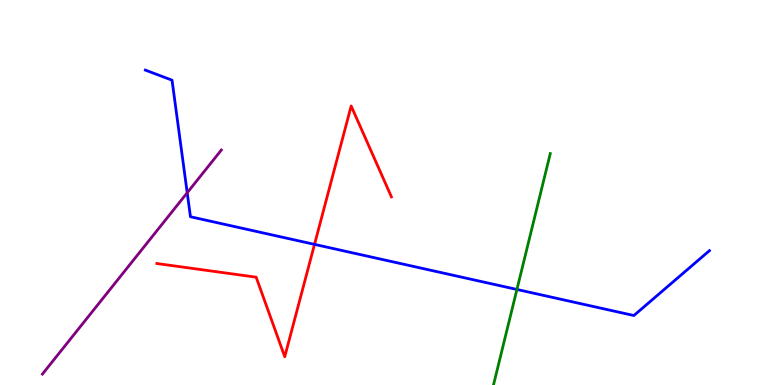[{'lines': ['blue', 'red'], 'intersections': [{'x': 4.06, 'y': 3.65}]}, {'lines': ['green', 'red'], 'intersections': []}, {'lines': ['purple', 'red'], 'intersections': []}, {'lines': ['blue', 'green'], 'intersections': [{'x': 6.67, 'y': 2.48}]}, {'lines': ['blue', 'purple'], 'intersections': [{'x': 2.42, 'y': 4.99}]}, {'lines': ['green', 'purple'], 'intersections': []}]